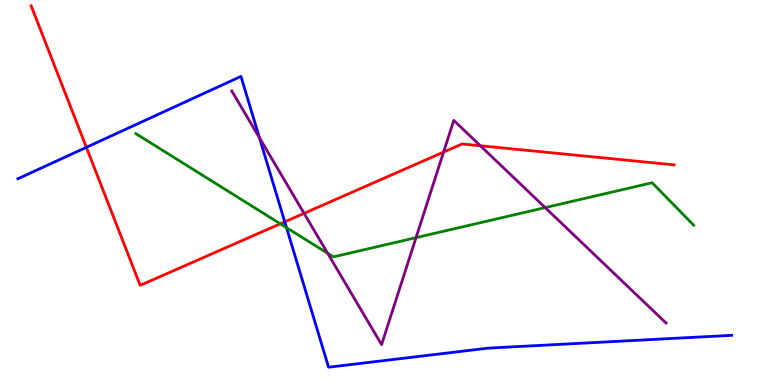[{'lines': ['blue', 'red'], 'intersections': [{'x': 1.11, 'y': 6.17}, {'x': 3.67, 'y': 4.24}]}, {'lines': ['green', 'red'], 'intersections': [{'x': 3.62, 'y': 4.19}]}, {'lines': ['purple', 'red'], 'intersections': [{'x': 3.92, 'y': 4.46}, {'x': 5.72, 'y': 6.05}, {'x': 6.2, 'y': 6.21}]}, {'lines': ['blue', 'green'], 'intersections': [{'x': 3.7, 'y': 4.09}]}, {'lines': ['blue', 'purple'], 'intersections': [{'x': 3.35, 'y': 6.42}]}, {'lines': ['green', 'purple'], 'intersections': [{'x': 4.23, 'y': 3.42}, {'x': 5.37, 'y': 3.83}, {'x': 7.03, 'y': 4.61}]}]